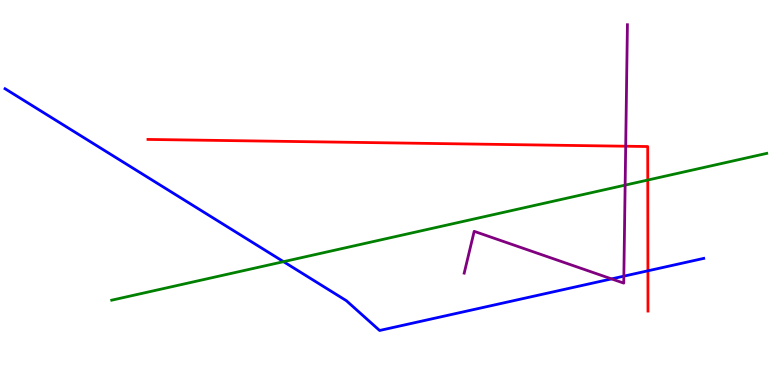[{'lines': ['blue', 'red'], 'intersections': [{'x': 8.36, 'y': 2.97}]}, {'lines': ['green', 'red'], 'intersections': [{'x': 8.36, 'y': 5.32}]}, {'lines': ['purple', 'red'], 'intersections': [{'x': 8.07, 'y': 6.2}]}, {'lines': ['blue', 'green'], 'intersections': [{'x': 3.66, 'y': 3.2}]}, {'lines': ['blue', 'purple'], 'intersections': [{'x': 7.89, 'y': 2.76}, {'x': 8.05, 'y': 2.83}]}, {'lines': ['green', 'purple'], 'intersections': [{'x': 8.07, 'y': 5.19}]}]